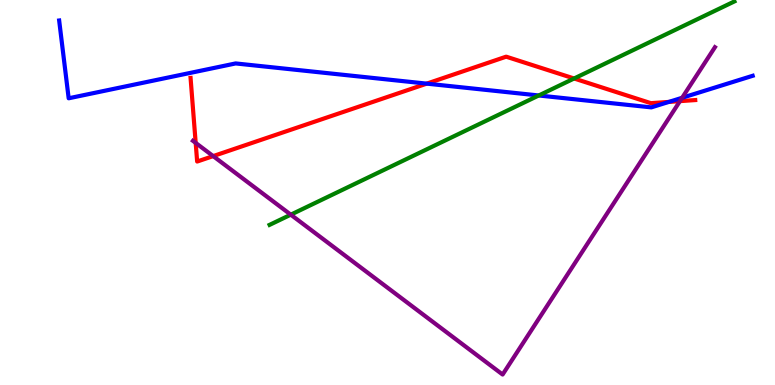[{'lines': ['blue', 'red'], 'intersections': [{'x': 5.51, 'y': 7.83}, {'x': 8.63, 'y': 7.35}]}, {'lines': ['green', 'red'], 'intersections': [{'x': 7.41, 'y': 7.96}]}, {'lines': ['purple', 'red'], 'intersections': [{'x': 2.52, 'y': 6.29}, {'x': 2.75, 'y': 5.95}, {'x': 8.77, 'y': 7.37}]}, {'lines': ['blue', 'green'], 'intersections': [{'x': 6.95, 'y': 7.52}]}, {'lines': ['blue', 'purple'], 'intersections': [{'x': 8.8, 'y': 7.46}]}, {'lines': ['green', 'purple'], 'intersections': [{'x': 3.75, 'y': 4.42}]}]